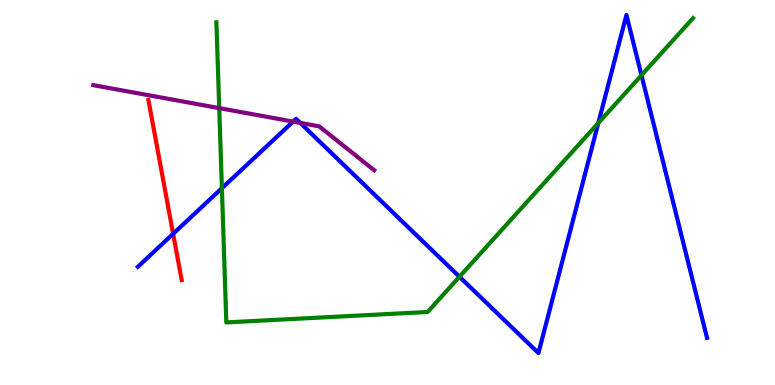[{'lines': ['blue', 'red'], 'intersections': [{'x': 2.23, 'y': 3.93}]}, {'lines': ['green', 'red'], 'intersections': []}, {'lines': ['purple', 'red'], 'intersections': []}, {'lines': ['blue', 'green'], 'intersections': [{'x': 2.86, 'y': 5.11}, {'x': 5.93, 'y': 2.81}, {'x': 7.72, 'y': 6.81}, {'x': 8.28, 'y': 8.05}]}, {'lines': ['blue', 'purple'], 'intersections': [{'x': 3.78, 'y': 6.84}, {'x': 3.87, 'y': 6.81}]}, {'lines': ['green', 'purple'], 'intersections': [{'x': 2.83, 'y': 7.19}]}]